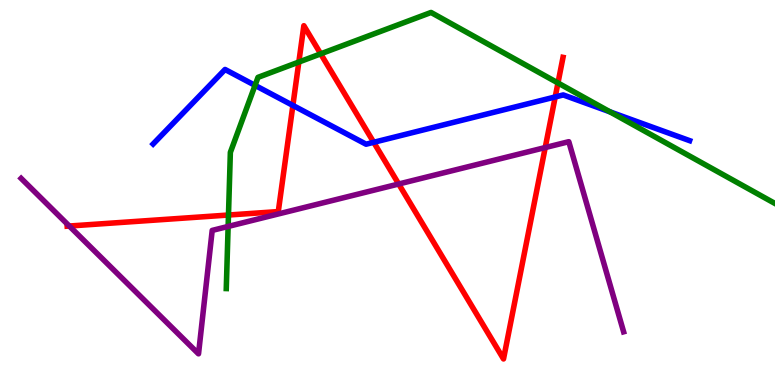[{'lines': ['blue', 'red'], 'intersections': [{'x': 3.78, 'y': 7.26}, {'x': 4.82, 'y': 6.3}, {'x': 7.16, 'y': 7.48}]}, {'lines': ['green', 'red'], 'intersections': [{'x': 2.95, 'y': 4.41}, {'x': 3.86, 'y': 8.39}, {'x': 4.14, 'y': 8.6}, {'x': 7.2, 'y': 7.85}]}, {'lines': ['purple', 'red'], 'intersections': [{'x': 0.894, 'y': 4.13}, {'x': 5.14, 'y': 5.22}, {'x': 7.04, 'y': 6.17}]}, {'lines': ['blue', 'green'], 'intersections': [{'x': 3.29, 'y': 7.78}, {'x': 7.87, 'y': 7.1}]}, {'lines': ['blue', 'purple'], 'intersections': []}, {'lines': ['green', 'purple'], 'intersections': [{'x': 2.94, 'y': 4.12}]}]